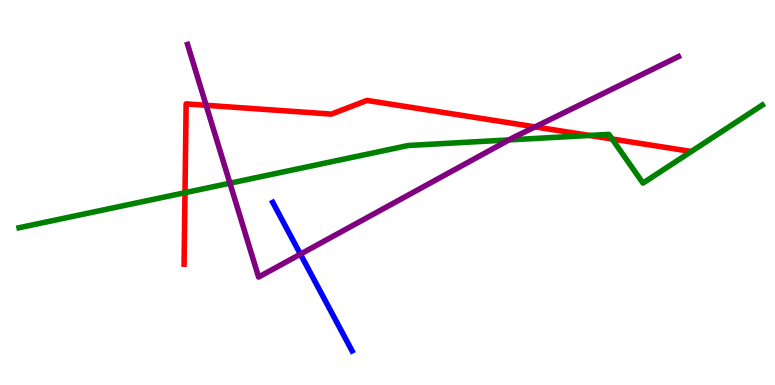[{'lines': ['blue', 'red'], 'intersections': []}, {'lines': ['green', 'red'], 'intersections': [{'x': 2.39, 'y': 5.0}, {'x': 7.61, 'y': 6.48}, {'x': 7.9, 'y': 6.39}]}, {'lines': ['purple', 'red'], 'intersections': [{'x': 2.66, 'y': 7.27}, {'x': 6.9, 'y': 6.7}]}, {'lines': ['blue', 'green'], 'intersections': []}, {'lines': ['blue', 'purple'], 'intersections': [{'x': 3.88, 'y': 3.4}]}, {'lines': ['green', 'purple'], 'intersections': [{'x': 2.97, 'y': 5.24}, {'x': 6.57, 'y': 6.37}]}]